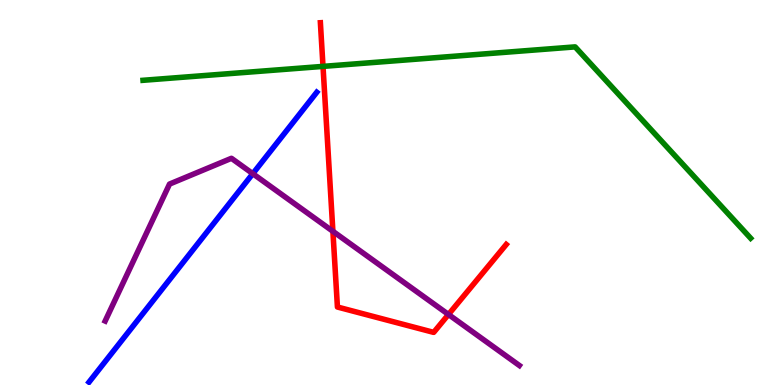[{'lines': ['blue', 'red'], 'intersections': []}, {'lines': ['green', 'red'], 'intersections': [{'x': 4.17, 'y': 8.28}]}, {'lines': ['purple', 'red'], 'intersections': [{'x': 4.3, 'y': 3.99}, {'x': 5.79, 'y': 1.83}]}, {'lines': ['blue', 'green'], 'intersections': []}, {'lines': ['blue', 'purple'], 'intersections': [{'x': 3.26, 'y': 5.49}]}, {'lines': ['green', 'purple'], 'intersections': []}]